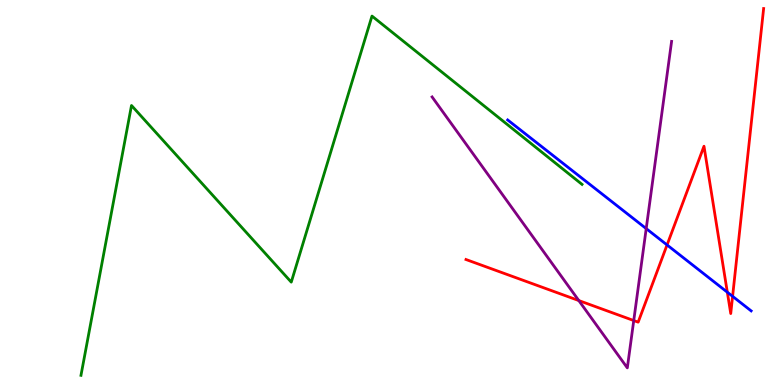[{'lines': ['blue', 'red'], 'intersections': [{'x': 8.61, 'y': 3.64}, {'x': 9.38, 'y': 2.41}, {'x': 9.45, 'y': 2.3}]}, {'lines': ['green', 'red'], 'intersections': []}, {'lines': ['purple', 'red'], 'intersections': [{'x': 7.47, 'y': 2.19}, {'x': 8.18, 'y': 1.67}]}, {'lines': ['blue', 'green'], 'intersections': []}, {'lines': ['blue', 'purple'], 'intersections': [{'x': 8.34, 'y': 4.06}]}, {'lines': ['green', 'purple'], 'intersections': []}]